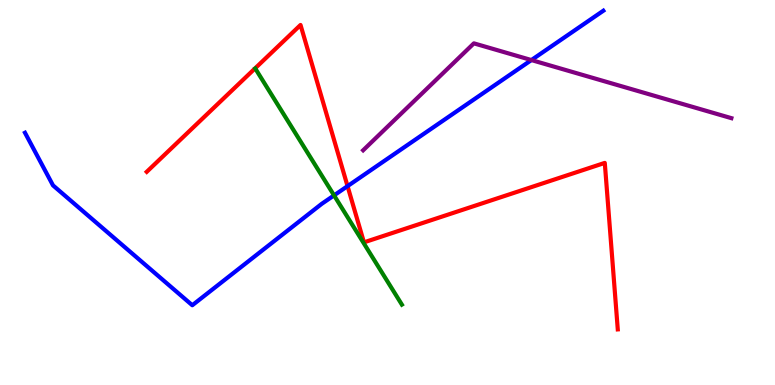[{'lines': ['blue', 'red'], 'intersections': [{'x': 4.48, 'y': 5.17}]}, {'lines': ['green', 'red'], 'intersections': []}, {'lines': ['purple', 'red'], 'intersections': []}, {'lines': ['blue', 'green'], 'intersections': [{'x': 4.31, 'y': 4.93}]}, {'lines': ['blue', 'purple'], 'intersections': [{'x': 6.86, 'y': 8.44}]}, {'lines': ['green', 'purple'], 'intersections': []}]